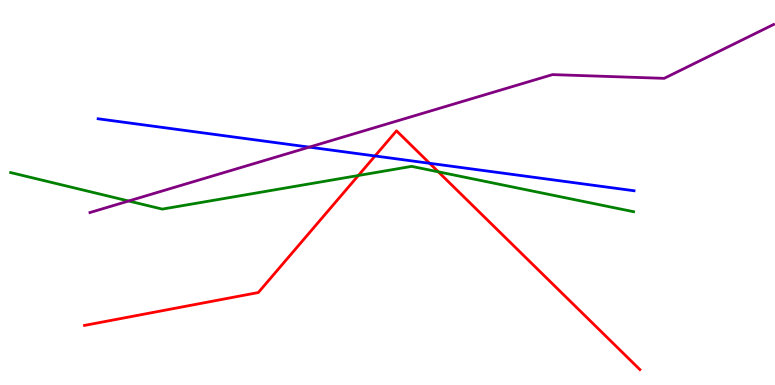[{'lines': ['blue', 'red'], 'intersections': [{'x': 4.84, 'y': 5.95}, {'x': 5.54, 'y': 5.76}]}, {'lines': ['green', 'red'], 'intersections': [{'x': 4.62, 'y': 5.44}, {'x': 5.66, 'y': 5.54}]}, {'lines': ['purple', 'red'], 'intersections': []}, {'lines': ['blue', 'green'], 'intersections': []}, {'lines': ['blue', 'purple'], 'intersections': [{'x': 3.99, 'y': 6.18}]}, {'lines': ['green', 'purple'], 'intersections': [{'x': 1.66, 'y': 4.78}]}]